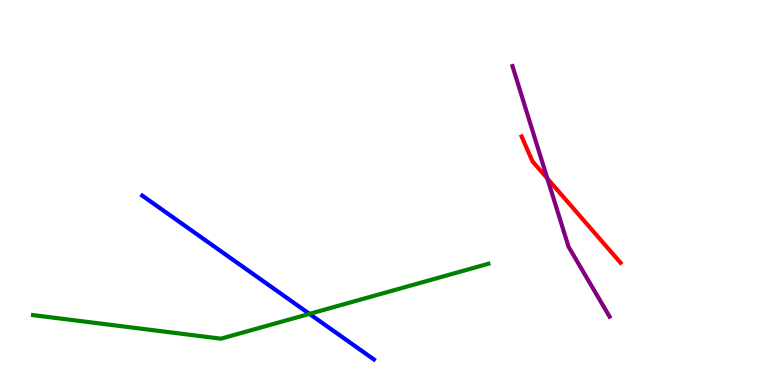[{'lines': ['blue', 'red'], 'intersections': []}, {'lines': ['green', 'red'], 'intersections': []}, {'lines': ['purple', 'red'], 'intersections': [{'x': 7.06, 'y': 5.36}]}, {'lines': ['blue', 'green'], 'intersections': [{'x': 3.99, 'y': 1.85}]}, {'lines': ['blue', 'purple'], 'intersections': []}, {'lines': ['green', 'purple'], 'intersections': []}]